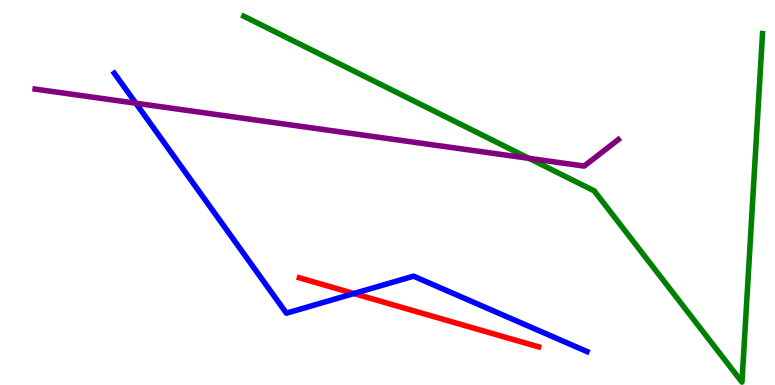[{'lines': ['blue', 'red'], 'intersections': [{'x': 4.57, 'y': 2.38}]}, {'lines': ['green', 'red'], 'intersections': []}, {'lines': ['purple', 'red'], 'intersections': []}, {'lines': ['blue', 'green'], 'intersections': []}, {'lines': ['blue', 'purple'], 'intersections': [{'x': 1.75, 'y': 7.32}]}, {'lines': ['green', 'purple'], 'intersections': [{'x': 6.83, 'y': 5.89}]}]